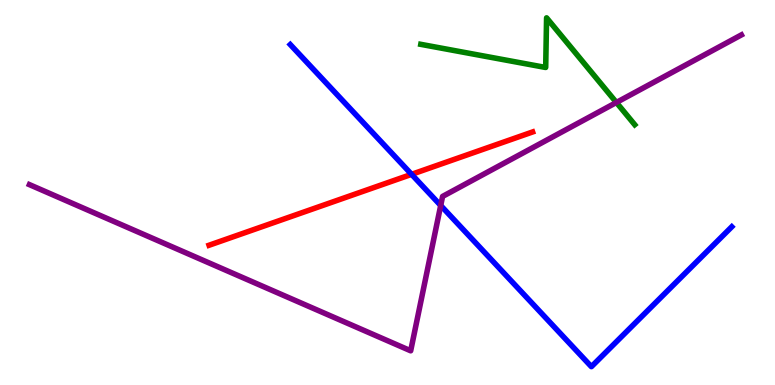[{'lines': ['blue', 'red'], 'intersections': [{'x': 5.31, 'y': 5.47}]}, {'lines': ['green', 'red'], 'intersections': []}, {'lines': ['purple', 'red'], 'intersections': []}, {'lines': ['blue', 'green'], 'intersections': []}, {'lines': ['blue', 'purple'], 'intersections': [{'x': 5.69, 'y': 4.66}]}, {'lines': ['green', 'purple'], 'intersections': [{'x': 7.95, 'y': 7.34}]}]